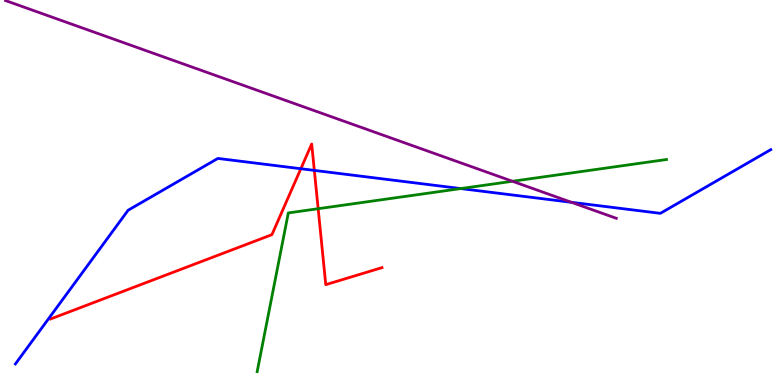[{'lines': ['blue', 'red'], 'intersections': [{'x': 3.88, 'y': 5.62}, {'x': 4.06, 'y': 5.57}]}, {'lines': ['green', 'red'], 'intersections': [{'x': 4.11, 'y': 4.58}]}, {'lines': ['purple', 'red'], 'intersections': []}, {'lines': ['blue', 'green'], 'intersections': [{'x': 5.95, 'y': 5.1}]}, {'lines': ['blue', 'purple'], 'intersections': [{'x': 7.37, 'y': 4.75}]}, {'lines': ['green', 'purple'], 'intersections': [{'x': 6.61, 'y': 5.29}]}]